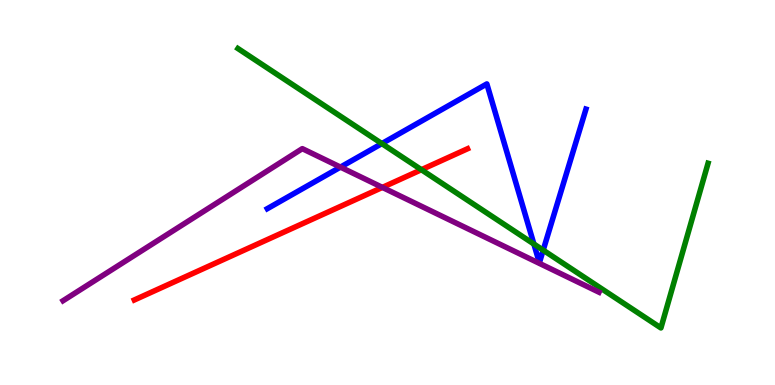[{'lines': ['blue', 'red'], 'intersections': []}, {'lines': ['green', 'red'], 'intersections': [{'x': 5.44, 'y': 5.59}]}, {'lines': ['purple', 'red'], 'intersections': [{'x': 4.93, 'y': 5.13}]}, {'lines': ['blue', 'green'], 'intersections': [{'x': 4.93, 'y': 6.27}, {'x': 6.89, 'y': 3.66}, {'x': 7.01, 'y': 3.5}]}, {'lines': ['blue', 'purple'], 'intersections': [{'x': 4.39, 'y': 5.66}]}, {'lines': ['green', 'purple'], 'intersections': []}]